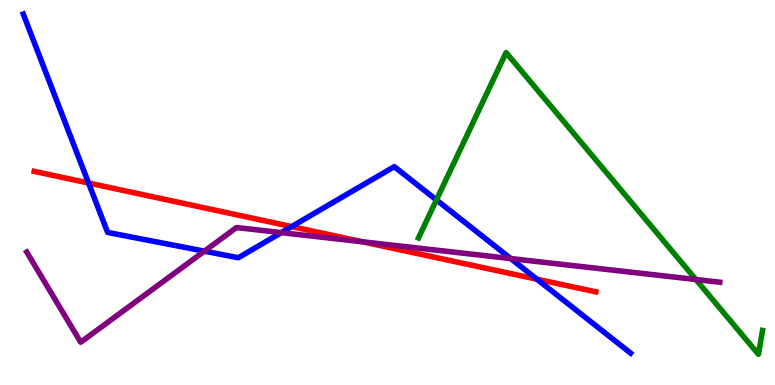[{'lines': ['blue', 'red'], 'intersections': [{'x': 1.14, 'y': 5.25}, {'x': 3.76, 'y': 4.11}, {'x': 6.93, 'y': 2.75}]}, {'lines': ['green', 'red'], 'intersections': []}, {'lines': ['purple', 'red'], 'intersections': [{'x': 4.68, 'y': 3.72}]}, {'lines': ['blue', 'green'], 'intersections': [{'x': 5.63, 'y': 4.81}]}, {'lines': ['blue', 'purple'], 'intersections': [{'x': 2.64, 'y': 3.48}, {'x': 3.63, 'y': 3.96}, {'x': 6.59, 'y': 3.28}]}, {'lines': ['green', 'purple'], 'intersections': [{'x': 8.98, 'y': 2.74}]}]